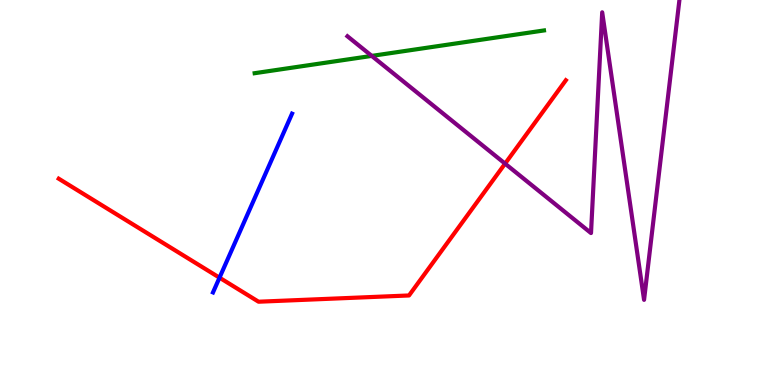[{'lines': ['blue', 'red'], 'intersections': [{'x': 2.83, 'y': 2.79}]}, {'lines': ['green', 'red'], 'intersections': []}, {'lines': ['purple', 'red'], 'intersections': [{'x': 6.52, 'y': 5.75}]}, {'lines': ['blue', 'green'], 'intersections': []}, {'lines': ['blue', 'purple'], 'intersections': []}, {'lines': ['green', 'purple'], 'intersections': [{'x': 4.8, 'y': 8.55}]}]